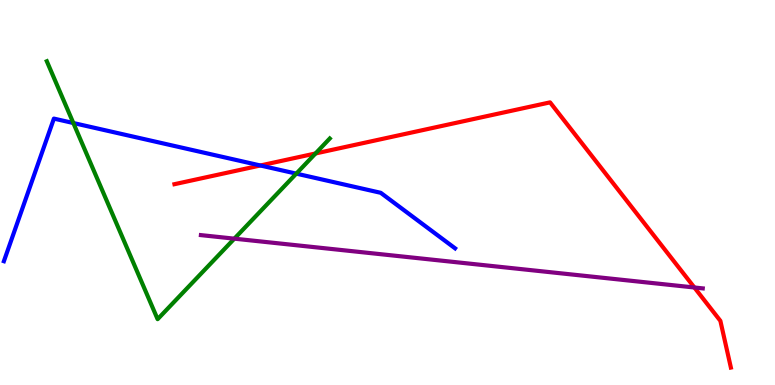[{'lines': ['blue', 'red'], 'intersections': [{'x': 3.36, 'y': 5.7}]}, {'lines': ['green', 'red'], 'intersections': [{'x': 4.07, 'y': 6.01}]}, {'lines': ['purple', 'red'], 'intersections': [{'x': 8.96, 'y': 2.53}]}, {'lines': ['blue', 'green'], 'intersections': [{'x': 0.946, 'y': 6.8}, {'x': 3.82, 'y': 5.49}]}, {'lines': ['blue', 'purple'], 'intersections': []}, {'lines': ['green', 'purple'], 'intersections': [{'x': 3.02, 'y': 3.8}]}]